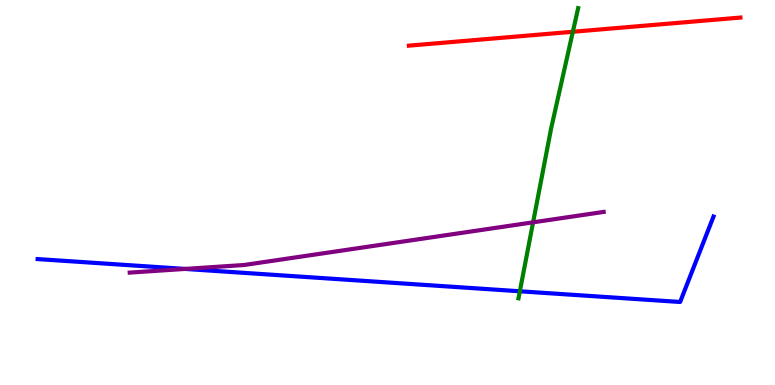[{'lines': ['blue', 'red'], 'intersections': []}, {'lines': ['green', 'red'], 'intersections': [{'x': 7.39, 'y': 9.17}]}, {'lines': ['purple', 'red'], 'intersections': []}, {'lines': ['blue', 'green'], 'intersections': [{'x': 6.71, 'y': 2.43}]}, {'lines': ['blue', 'purple'], 'intersections': [{'x': 2.39, 'y': 3.01}]}, {'lines': ['green', 'purple'], 'intersections': [{'x': 6.88, 'y': 4.23}]}]